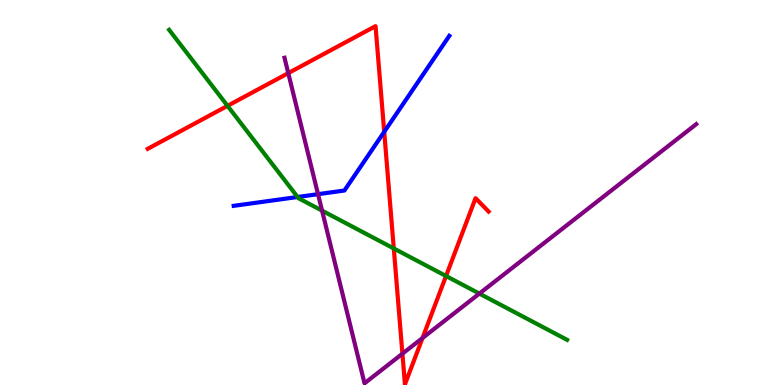[{'lines': ['blue', 'red'], 'intersections': [{'x': 4.96, 'y': 6.58}]}, {'lines': ['green', 'red'], 'intersections': [{'x': 2.94, 'y': 7.25}, {'x': 5.08, 'y': 3.55}, {'x': 5.76, 'y': 2.83}]}, {'lines': ['purple', 'red'], 'intersections': [{'x': 3.72, 'y': 8.1}, {'x': 5.19, 'y': 0.813}, {'x': 5.45, 'y': 1.22}]}, {'lines': ['blue', 'green'], 'intersections': [{'x': 3.84, 'y': 4.88}]}, {'lines': ['blue', 'purple'], 'intersections': [{'x': 4.1, 'y': 4.96}]}, {'lines': ['green', 'purple'], 'intersections': [{'x': 4.16, 'y': 4.53}, {'x': 6.19, 'y': 2.37}]}]